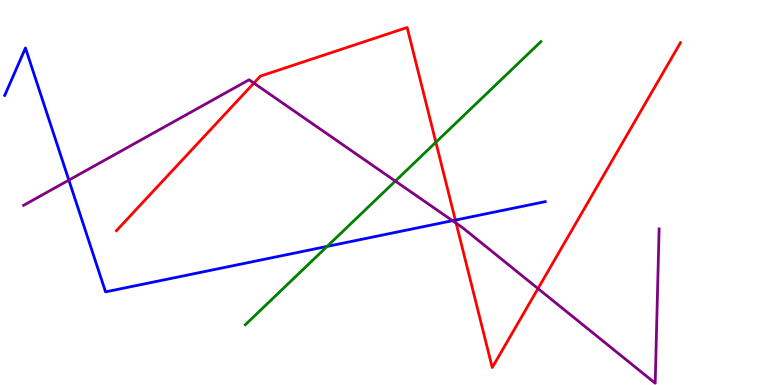[{'lines': ['blue', 'red'], 'intersections': [{'x': 5.88, 'y': 4.28}]}, {'lines': ['green', 'red'], 'intersections': [{'x': 5.62, 'y': 6.3}]}, {'lines': ['purple', 'red'], 'intersections': [{'x': 3.28, 'y': 7.84}, {'x': 5.89, 'y': 4.2}, {'x': 6.94, 'y': 2.5}]}, {'lines': ['blue', 'green'], 'intersections': [{'x': 4.22, 'y': 3.6}]}, {'lines': ['blue', 'purple'], 'intersections': [{'x': 0.888, 'y': 5.32}, {'x': 5.84, 'y': 4.27}]}, {'lines': ['green', 'purple'], 'intersections': [{'x': 5.1, 'y': 5.3}]}]